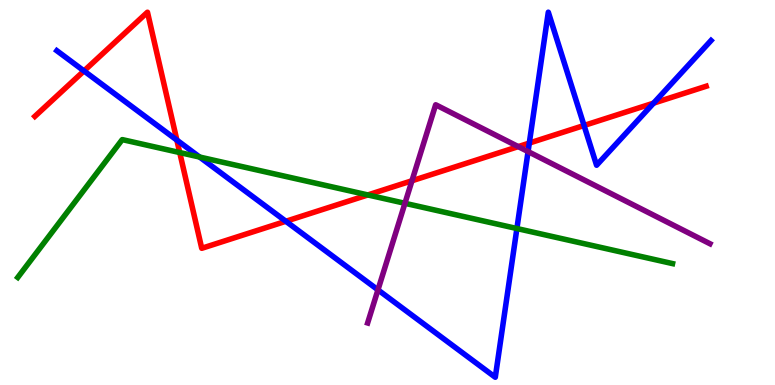[{'lines': ['blue', 'red'], 'intersections': [{'x': 1.08, 'y': 8.16}, {'x': 2.28, 'y': 6.36}, {'x': 3.69, 'y': 4.25}, {'x': 6.83, 'y': 6.28}, {'x': 7.54, 'y': 6.74}, {'x': 8.43, 'y': 7.32}]}, {'lines': ['green', 'red'], 'intersections': [{'x': 2.32, 'y': 6.04}, {'x': 4.75, 'y': 4.94}]}, {'lines': ['purple', 'red'], 'intersections': [{'x': 5.32, 'y': 5.3}, {'x': 6.69, 'y': 6.19}]}, {'lines': ['blue', 'green'], 'intersections': [{'x': 2.58, 'y': 5.92}, {'x': 6.67, 'y': 4.06}]}, {'lines': ['blue', 'purple'], 'intersections': [{'x': 4.88, 'y': 2.47}, {'x': 6.81, 'y': 6.06}]}, {'lines': ['green', 'purple'], 'intersections': [{'x': 5.23, 'y': 4.72}]}]